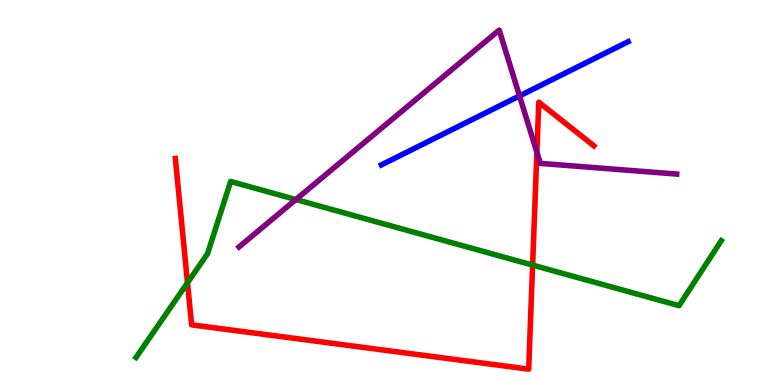[{'lines': ['blue', 'red'], 'intersections': []}, {'lines': ['green', 'red'], 'intersections': [{'x': 2.42, 'y': 2.65}, {'x': 6.87, 'y': 3.11}]}, {'lines': ['purple', 'red'], 'intersections': [{'x': 6.93, 'y': 6.05}]}, {'lines': ['blue', 'green'], 'intersections': []}, {'lines': ['blue', 'purple'], 'intersections': [{'x': 6.7, 'y': 7.51}]}, {'lines': ['green', 'purple'], 'intersections': [{'x': 3.82, 'y': 4.82}]}]